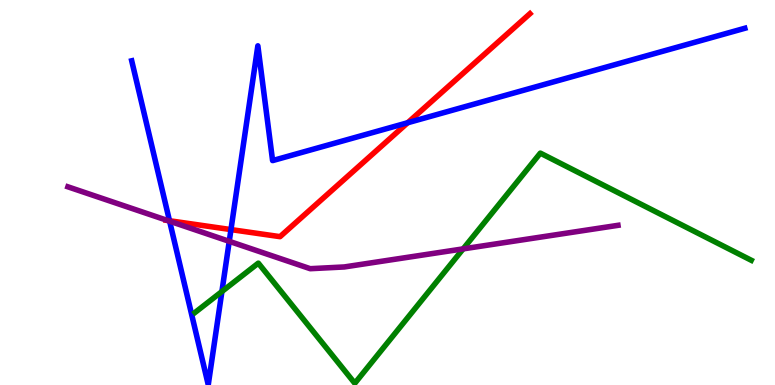[{'lines': ['blue', 'red'], 'intersections': [{'x': 2.19, 'y': 4.27}, {'x': 2.98, 'y': 4.04}, {'x': 5.26, 'y': 6.81}]}, {'lines': ['green', 'red'], 'intersections': []}, {'lines': ['purple', 'red'], 'intersections': [{'x': 2.16, 'y': 4.27}]}, {'lines': ['blue', 'green'], 'intersections': [{'x': 2.86, 'y': 2.43}]}, {'lines': ['blue', 'purple'], 'intersections': [{'x': 2.19, 'y': 4.26}, {'x': 2.96, 'y': 3.73}]}, {'lines': ['green', 'purple'], 'intersections': [{'x': 5.98, 'y': 3.54}]}]